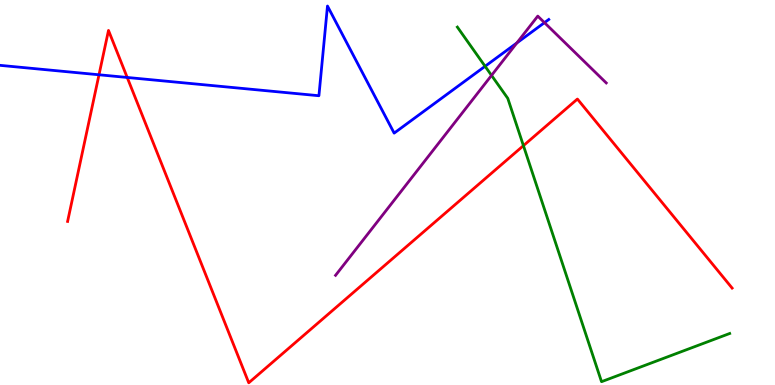[{'lines': ['blue', 'red'], 'intersections': [{'x': 1.28, 'y': 8.06}, {'x': 1.64, 'y': 7.99}]}, {'lines': ['green', 'red'], 'intersections': [{'x': 6.75, 'y': 6.22}]}, {'lines': ['purple', 'red'], 'intersections': []}, {'lines': ['blue', 'green'], 'intersections': [{'x': 6.26, 'y': 8.28}]}, {'lines': ['blue', 'purple'], 'intersections': [{'x': 6.67, 'y': 8.88}, {'x': 7.03, 'y': 9.41}]}, {'lines': ['green', 'purple'], 'intersections': [{'x': 6.34, 'y': 8.04}]}]